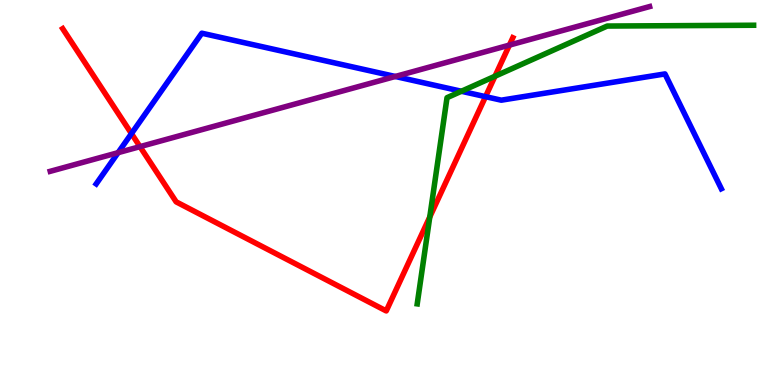[{'lines': ['blue', 'red'], 'intersections': [{'x': 1.7, 'y': 6.53}, {'x': 6.26, 'y': 7.49}]}, {'lines': ['green', 'red'], 'intersections': [{'x': 5.55, 'y': 4.36}, {'x': 6.39, 'y': 8.02}]}, {'lines': ['purple', 'red'], 'intersections': [{'x': 1.81, 'y': 6.19}, {'x': 6.57, 'y': 8.83}]}, {'lines': ['blue', 'green'], 'intersections': [{'x': 5.95, 'y': 7.63}]}, {'lines': ['blue', 'purple'], 'intersections': [{'x': 1.52, 'y': 6.03}, {'x': 5.1, 'y': 8.01}]}, {'lines': ['green', 'purple'], 'intersections': []}]